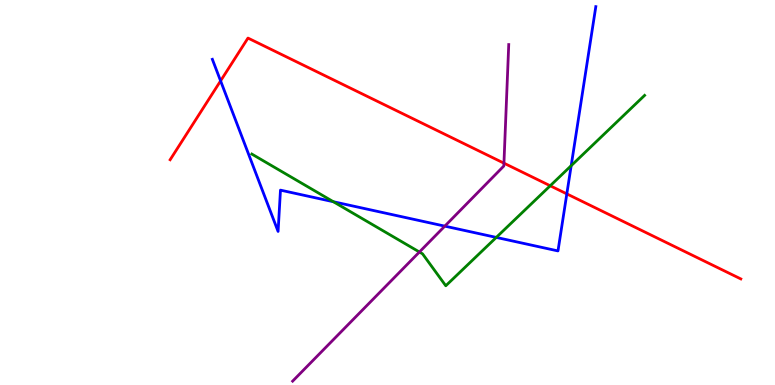[{'lines': ['blue', 'red'], 'intersections': [{'x': 2.85, 'y': 7.9}, {'x': 7.31, 'y': 4.96}]}, {'lines': ['green', 'red'], 'intersections': [{'x': 7.1, 'y': 5.17}]}, {'lines': ['purple', 'red'], 'intersections': [{'x': 6.5, 'y': 5.76}]}, {'lines': ['blue', 'green'], 'intersections': [{'x': 4.3, 'y': 4.76}, {'x': 6.4, 'y': 3.83}, {'x': 7.37, 'y': 5.7}]}, {'lines': ['blue', 'purple'], 'intersections': [{'x': 5.74, 'y': 4.13}]}, {'lines': ['green', 'purple'], 'intersections': [{'x': 5.41, 'y': 3.45}]}]